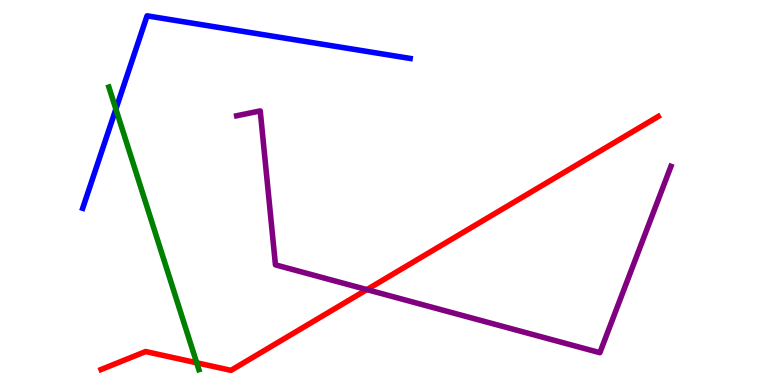[{'lines': ['blue', 'red'], 'intersections': []}, {'lines': ['green', 'red'], 'intersections': [{'x': 2.54, 'y': 0.577}]}, {'lines': ['purple', 'red'], 'intersections': [{'x': 4.73, 'y': 2.48}]}, {'lines': ['blue', 'green'], 'intersections': [{'x': 1.5, 'y': 7.17}]}, {'lines': ['blue', 'purple'], 'intersections': []}, {'lines': ['green', 'purple'], 'intersections': []}]